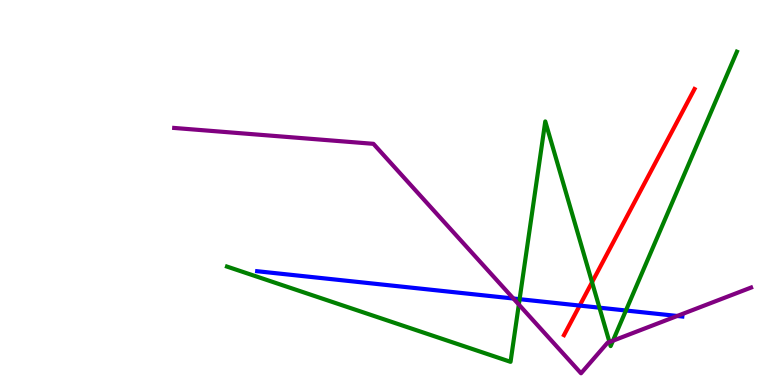[{'lines': ['blue', 'red'], 'intersections': [{'x': 7.48, 'y': 2.06}]}, {'lines': ['green', 'red'], 'intersections': [{'x': 7.64, 'y': 2.67}]}, {'lines': ['purple', 'red'], 'intersections': []}, {'lines': ['blue', 'green'], 'intersections': [{'x': 6.7, 'y': 2.23}, {'x': 7.73, 'y': 2.01}, {'x': 8.08, 'y': 1.94}]}, {'lines': ['blue', 'purple'], 'intersections': [{'x': 6.62, 'y': 2.25}, {'x': 8.74, 'y': 1.79}]}, {'lines': ['green', 'purple'], 'intersections': [{'x': 6.69, 'y': 2.09}, {'x': 7.86, 'y': 1.12}, {'x': 7.91, 'y': 1.15}]}]